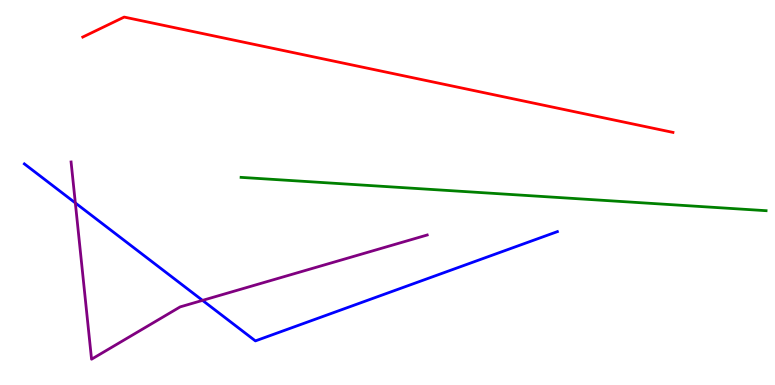[{'lines': ['blue', 'red'], 'intersections': []}, {'lines': ['green', 'red'], 'intersections': []}, {'lines': ['purple', 'red'], 'intersections': []}, {'lines': ['blue', 'green'], 'intersections': []}, {'lines': ['blue', 'purple'], 'intersections': [{'x': 0.972, 'y': 4.73}, {'x': 2.61, 'y': 2.2}]}, {'lines': ['green', 'purple'], 'intersections': []}]